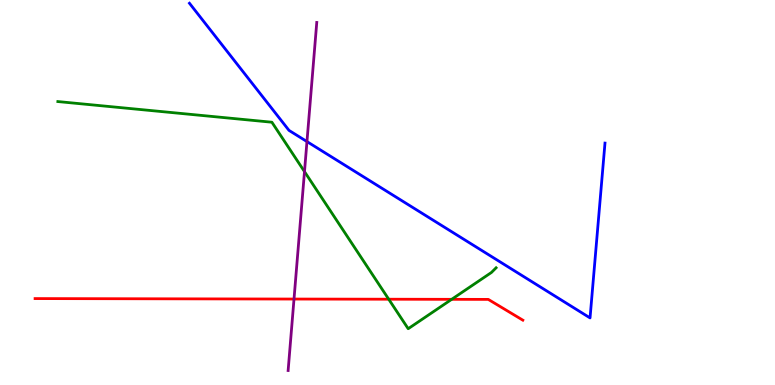[{'lines': ['blue', 'red'], 'intersections': []}, {'lines': ['green', 'red'], 'intersections': [{'x': 5.02, 'y': 2.23}, {'x': 5.83, 'y': 2.23}]}, {'lines': ['purple', 'red'], 'intersections': [{'x': 3.79, 'y': 2.23}]}, {'lines': ['blue', 'green'], 'intersections': []}, {'lines': ['blue', 'purple'], 'intersections': [{'x': 3.96, 'y': 6.32}]}, {'lines': ['green', 'purple'], 'intersections': [{'x': 3.93, 'y': 5.54}]}]